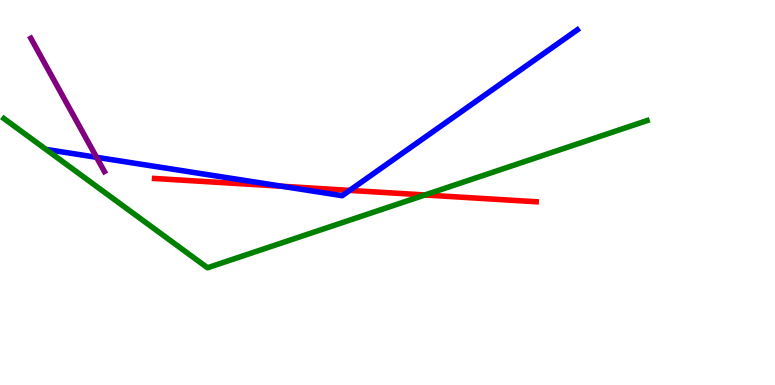[{'lines': ['blue', 'red'], 'intersections': [{'x': 3.64, 'y': 5.16}, {'x': 4.51, 'y': 5.06}]}, {'lines': ['green', 'red'], 'intersections': [{'x': 5.48, 'y': 4.94}]}, {'lines': ['purple', 'red'], 'intersections': []}, {'lines': ['blue', 'green'], 'intersections': []}, {'lines': ['blue', 'purple'], 'intersections': [{'x': 1.25, 'y': 5.91}]}, {'lines': ['green', 'purple'], 'intersections': []}]